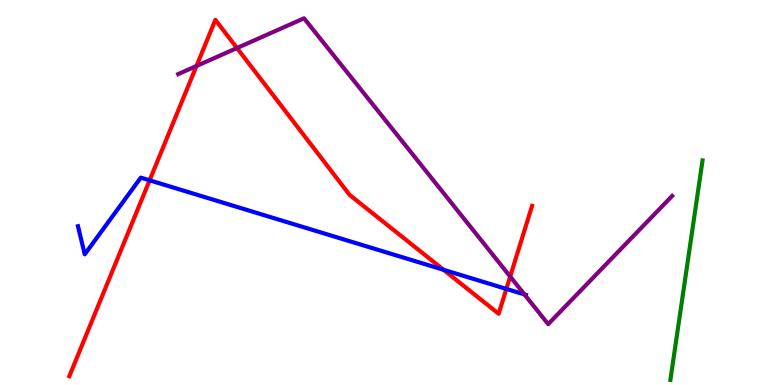[{'lines': ['blue', 'red'], 'intersections': [{'x': 1.93, 'y': 5.32}, {'x': 5.72, 'y': 2.99}, {'x': 6.53, 'y': 2.5}]}, {'lines': ['green', 'red'], 'intersections': []}, {'lines': ['purple', 'red'], 'intersections': [{'x': 2.54, 'y': 8.29}, {'x': 3.06, 'y': 8.75}, {'x': 6.58, 'y': 2.82}]}, {'lines': ['blue', 'green'], 'intersections': []}, {'lines': ['blue', 'purple'], 'intersections': [{'x': 6.77, 'y': 2.35}]}, {'lines': ['green', 'purple'], 'intersections': []}]